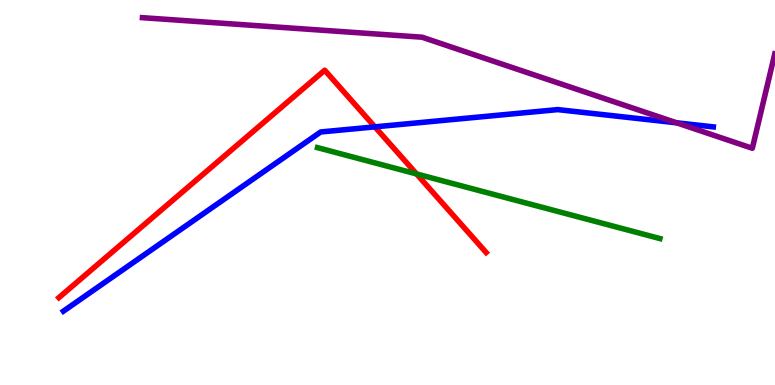[{'lines': ['blue', 'red'], 'intersections': [{'x': 4.84, 'y': 6.7}]}, {'lines': ['green', 'red'], 'intersections': [{'x': 5.38, 'y': 5.48}]}, {'lines': ['purple', 'red'], 'intersections': []}, {'lines': ['blue', 'green'], 'intersections': []}, {'lines': ['blue', 'purple'], 'intersections': [{'x': 8.73, 'y': 6.81}]}, {'lines': ['green', 'purple'], 'intersections': []}]